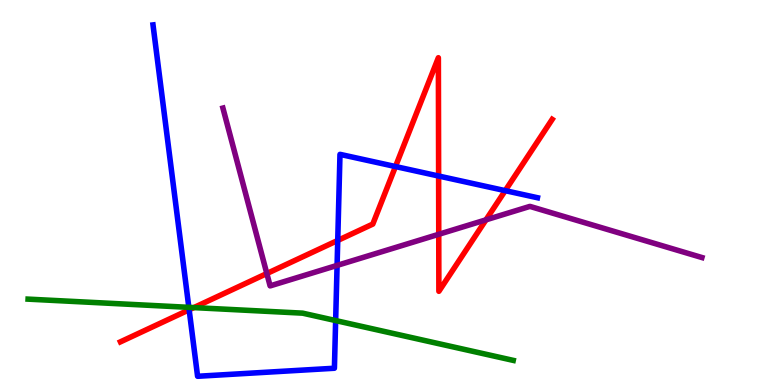[{'lines': ['blue', 'red'], 'intersections': [{'x': 2.44, 'y': 1.95}, {'x': 4.36, 'y': 3.75}, {'x': 5.1, 'y': 5.67}, {'x': 5.66, 'y': 5.43}, {'x': 6.52, 'y': 5.05}]}, {'lines': ['green', 'red'], 'intersections': [{'x': 2.5, 'y': 2.01}]}, {'lines': ['purple', 'red'], 'intersections': [{'x': 3.44, 'y': 2.9}, {'x': 5.66, 'y': 3.91}, {'x': 6.27, 'y': 4.29}]}, {'lines': ['blue', 'green'], 'intersections': [{'x': 2.44, 'y': 2.02}, {'x': 4.33, 'y': 1.67}]}, {'lines': ['blue', 'purple'], 'intersections': [{'x': 4.35, 'y': 3.11}]}, {'lines': ['green', 'purple'], 'intersections': []}]